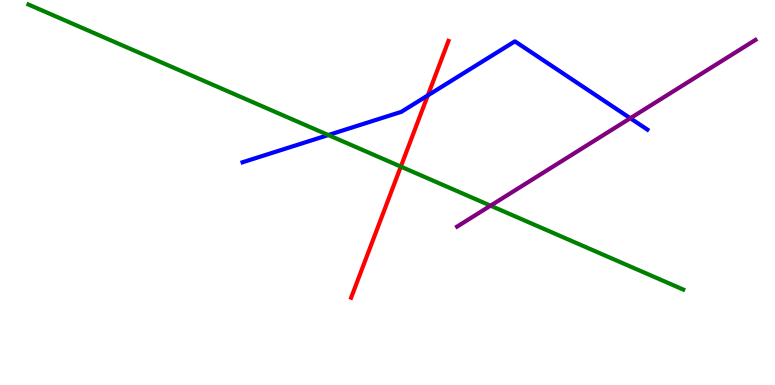[{'lines': ['blue', 'red'], 'intersections': [{'x': 5.52, 'y': 7.52}]}, {'lines': ['green', 'red'], 'intersections': [{'x': 5.17, 'y': 5.67}]}, {'lines': ['purple', 'red'], 'intersections': []}, {'lines': ['blue', 'green'], 'intersections': [{'x': 4.24, 'y': 6.49}]}, {'lines': ['blue', 'purple'], 'intersections': [{'x': 8.13, 'y': 6.93}]}, {'lines': ['green', 'purple'], 'intersections': [{'x': 6.33, 'y': 4.66}]}]